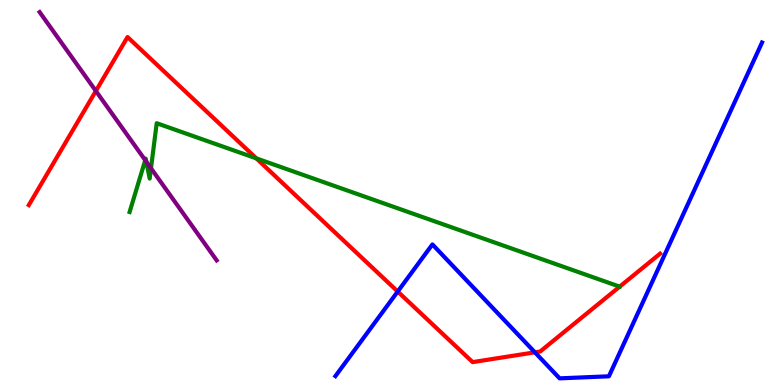[{'lines': ['blue', 'red'], 'intersections': [{'x': 5.13, 'y': 2.43}, {'x': 6.9, 'y': 0.849}]}, {'lines': ['green', 'red'], 'intersections': [{'x': 3.31, 'y': 5.89}, {'x': 8.0, 'y': 2.55}]}, {'lines': ['purple', 'red'], 'intersections': [{'x': 1.24, 'y': 7.64}]}, {'lines': ['blue', 'green'], 'intersections': []}, {'lines': ['blue', 'purple'], 'intersections': []}, {'lines': ['green', 'purple'], 'intersections': [{'x': 1.87, 'y': 5.84}, {'x': 1.89, 'y': 5.8}, {'x': 1.95, 'y': 5.63}]}]